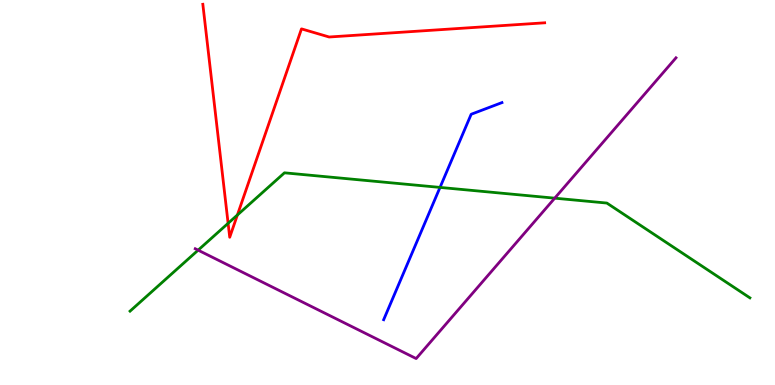[{'lines': ['blue', 'red'], 'intersections': []}, {'lines': ['green', 'red'], 'intersections': [{'x': 2.94, 'y': 4.2}, {'x': 3.06, 'y': 4.42}]}, {'lines': ['purple', 'red'], 'intersections': []}, {'lines': ['blue', 'green'], 'intersections': [{'x': 5.68, 'y': 5.13}]}, {'lines': ['blue', 'purple'], 'intersections': []}, {'lines': ['green', 'purple'], 'intersections': [{'x': 2.56, 'y': 3.5}, {'x': 7.16, 'y': 4.85}]}]